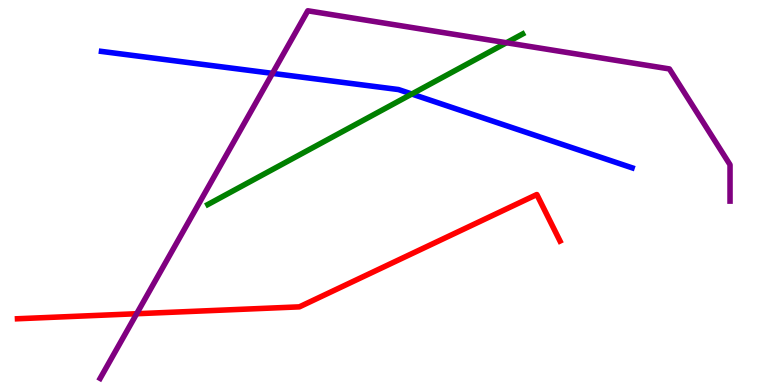[{'lines': ['blue', 'red'], 'intersections': []}, {'lines': ['green', 'red'], 'intersections': []}, {'lines': ['purple', 'red'], 'intersections': [{'x': 1.76, 'y': 1.85}]}, {'lines': ['blue', 'green'], 'intersections': [{'x': 5.31, 'y': 7.56}]}, {'lines': ['blue', 'purple'], 'intersections': [{'x': 3.52, 'y': 8.09}]}, {'lines': ['green', 'purple'], 'intersections': [{'x': 6.54, 'y': 8.89}]}]